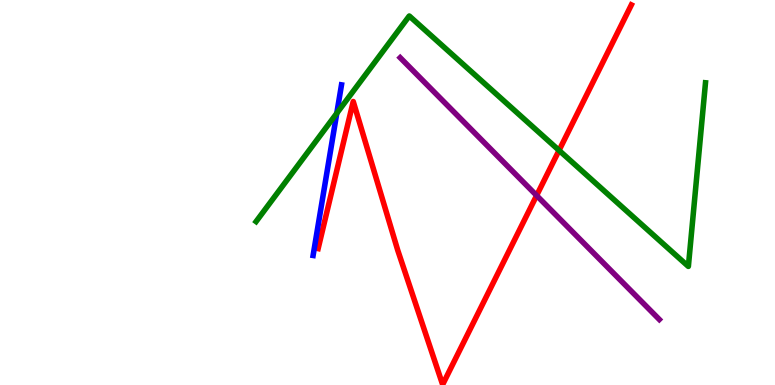[{'lines': ['blue', 'red'], 'intersections': []}, {'lines': ['green', 'red'], 'intersections': [{'x': 7.21, 'y': 6.09}]}, {'lines': ['purple', 'red'], 'intersections': [{'x': 6.92, 'y': 4.92}]}, {'lines': ['blue', 'green'], 'intersections': [{'x': 4.35, 'y': 7.06}]}, {'lines': ['blue', 'purple'], 'intersections': []}, {'lines': ['green', 'purple'], 'intersections': []}]